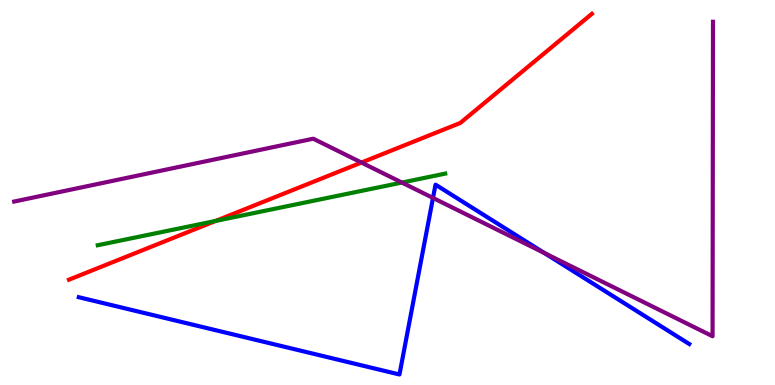[{'lines': ['blue', 'red'], 'intersections': []}, {'lines': ['green', 'red'], 'intersections': [{'x': 2.78, 'y': 4.26}]}, {'lines': ['purple', 'red'], 'intersections': [{'x': 4.66, 'y': 5.78}]}, {'lines': ['blue', 'green'], 'intersections': []}, {'lines': ['blue', 'purple'], 'intersections': [{'x': 5.59, 'y': 4.86}, {'x': 7.03, 'y': 3.43}]}, {'lines': ['green', 'purple'], 'intersections': [{'x': 5.19, 'y': 5.26}]}]